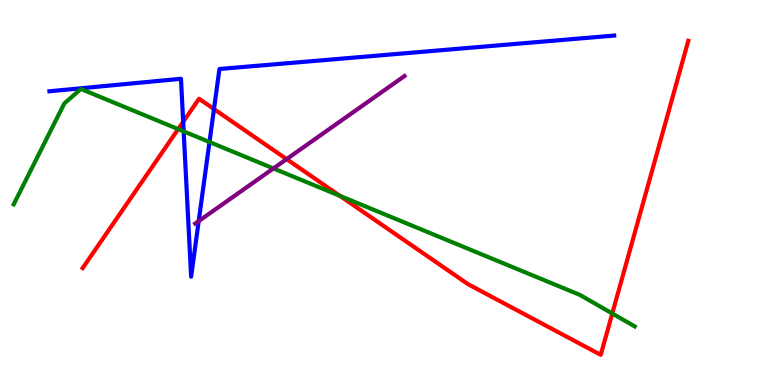[{'lines': ['blue', 'red'], 'intersections': [{'x': 2.36, 'y': 6.84}, {'x': 2.76, 'y': 7.17}]}, {'lines': ['green', 'red'], 'intersections': [{'x': 2.3, 'y': 6.65}, {'x': 4.39, 'y': 4.91}, {'x': 7.9, 'y': 1.86}]}, {'lines': ['purple', 'red'], 'intersections': [{'x': 3.7, 'y': 5.87}]}, {'lines': ['blue', 'green'], 'intersections': [{'x': 2.37, 'y': 6.59}, {'x': 2.7, 'y': 6.31}]}, {'lines': ['blue', 'purple'], 'intersections': [{'x': 2.56, 'y': 4.26}]}, {'lines': ['green', 'purple'], 'intersections': [{'x': 3.53, 'y': 5.63}]}]